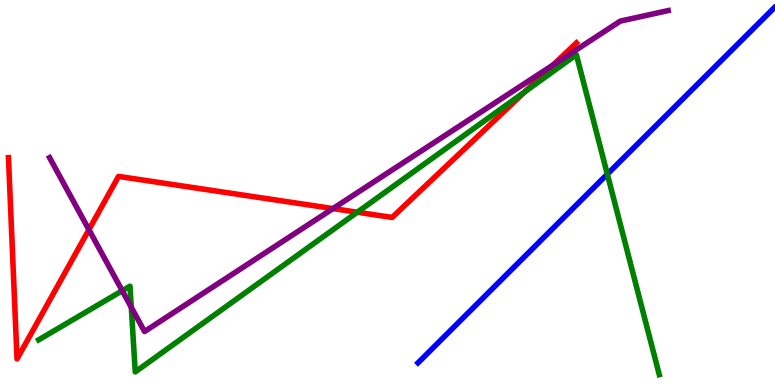[{'lines': ['blue', 'red'], 'intersections': []}, {'lines': ['green', 'red'], 'intersections': [{'x': 4.61, 'y': 4.49}, {'x': 6.77, 'y': 7.62}]}, {'lines': ['purple', 'red'], 'intersections': [{'x': 1.15, 'y': 4.03}, {'x': 4.3, 'y': 4.58}, {'x': 7.14, 'y': 8.31}]}, {'lines': ['blue', 'green'], 'intersections': [{'x': 7.84, 'y': 5.48}]}, {'lines': ['blue', 'purple'], 'intersections': []}, {'lines': ['green', 'purple'], 'intersections': [{'x': 1.58, 'y': 2.45}, {'x': 1.69, 'y': 2.02}]}]